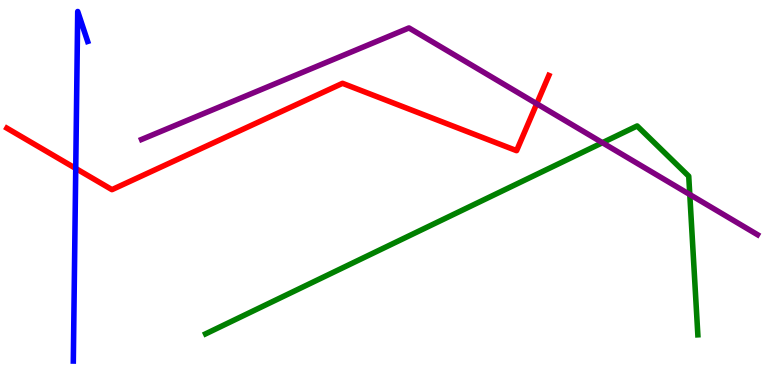[{'lines': ['blue', 'red'], 'intersections': [{'x': 0.977, 'y': 5.62}]}, {'lines': ['green', 'red'], 'intersections': []}, {'lines': ['purple', 'red'], 'intersections': [{'x': 6.93, 'y': 7.31}]}, {'lines': ['blue', 'green'], 'intersections': []}, {'lines': ['blue', 'purple'], 'intersections': []}, {'lines': ['green', 'purple'], 'intersections': [{'x': 7.77, 'y': 6.29}, {'x': 8.9, 'y': 4.95}]}]